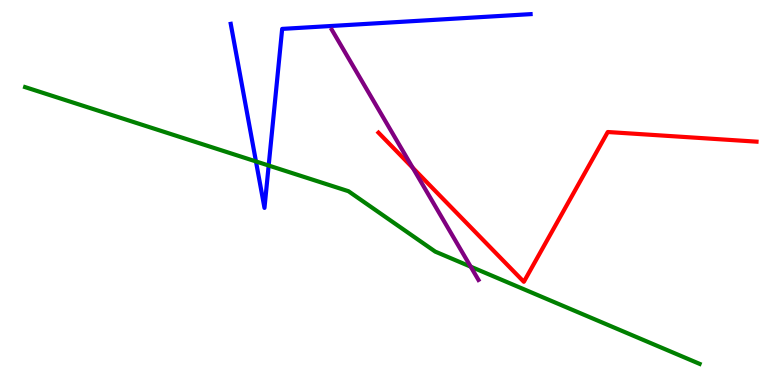[{'lines': ['blue', 'red'], 'intersections': []}, {'lines': ['green', 'red'], 'intersections': []}, {'lines': ['purple', 'red'], 'intersections': [{'x': 5.33, 'y': 5.64}]}, {'lines': ['blue', 'green'], 'intersections': [{'x': 3.3, 'y': 5.81}, {'x': 3.47, 'y': 5.7}]}, {'lines': ['blue', 'purple'], 'intersections': []}, {'lines': ['green', 'purple'], 'intersections': [{'x': 6.07, 'y': 3.07}]}]